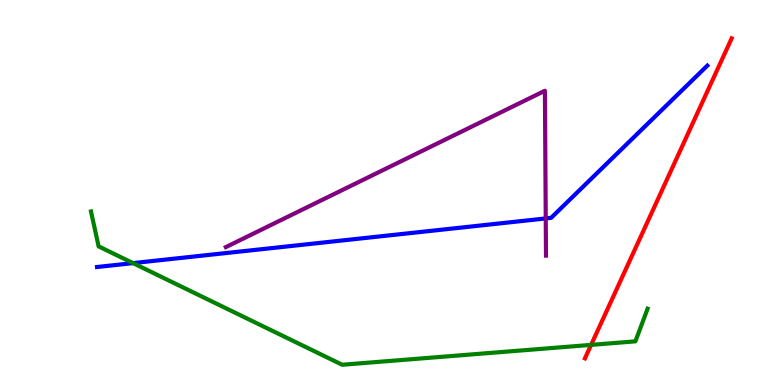[{'lines': ['blue', 'red'], 'intersections': []}, {'lines': ['green', 'red'], 'intersections': [{'x': 7.63, 'y': 1.04}]}, {'lines': ['purple', 'red'], 'intersections': []}, {'lines': ['blue', 'green'], 'intersections': [{'x': 1.72, 'y': 3.17}]}, {'lines': ['blue', 'purple'], 'intersections': [{'x': 7.04, 'y': 4.33}]}, {'lines': ['green', 'purple'], 'intersections': []}]